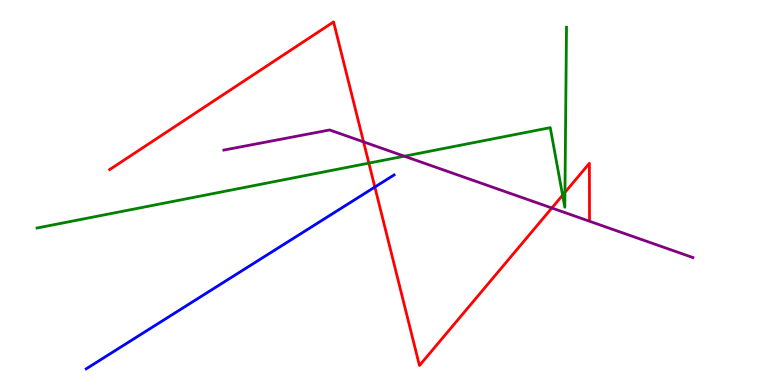[{'lines': ['blue', 'red'], 'intersections': [{'x': 4.84, 'y': 5.14}]}, {'lines': ['green', 'red'], 'intersections': [{'x': 4.76, 'y': 5.76}, {'x': 7.26, 'y': 4.93}, {'x': 7.29, 'y': 5.0}]}, {'lines': ['purple', 'red'], 'intersections': [{'x': 4.69, 'y': 6.31}, {'x': 7.12, 'y': 4.6}]}, {'lines': ['blue', 'green'], 'intersections': []}, {'lines': ['blue', 'purple'], 'intersections': []}, {'lines': ['green', 'purple'], 'intersections': [{'x': 5.22, 'y': 5.94}]}]